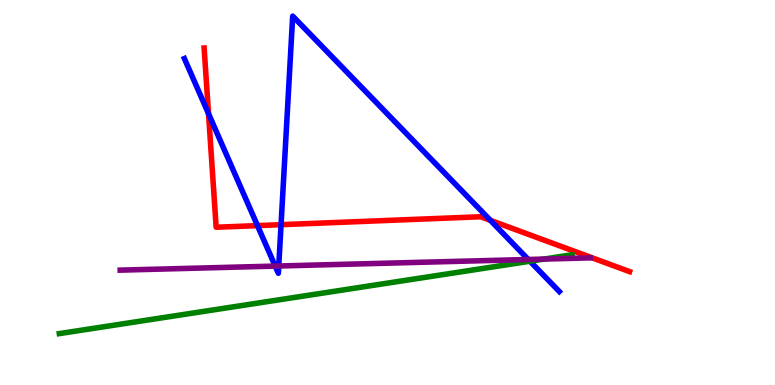[{'lines': ['blue', 'red'], 'intersections': [{'x': 2.69, 'y': 7.05}, {'x': 3.32, 'y': 4.14}, {'x': 3.63, 'y': 4.16}, {'x': 6.33, 'y': 4.28}]}, {'lines': ['green', 'red'], 'intersections': []}, {'lines': ['purple', 'red'], 'intersections': []}, {'lines': ['blue', 'green'], 'intersections': [{'x': 6.84, 'y': 3.22}]}, {'lines': ['blue', 'purple'], 'intersections': [{'x': 3.55, 'y': 3.09}, {'x': 3.6, 'y': 3.09}, {'x': 6.82, 'y': 3.26}]}, {'lines': ['green', 'purple'], 'intersections': [{'x': 7.02, 'y': 3.27}]}]